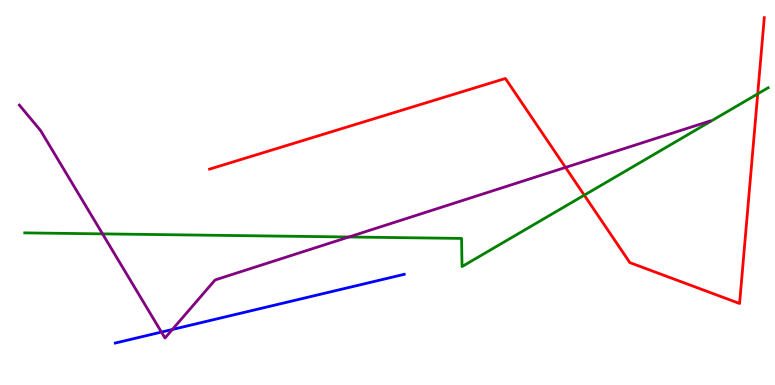[{'lines': ['blue', 'red'], 'intersections': []}, {'lines': ['green', 'red'], 'intersections': [{'x': 7.54, 'y': 4.93}, {'x': 9.78, 'y': 7.56}]}, {'lines': ['purple', 'red'], 'intersections': [{'x': 7.3, 'y': 5.65}]}, {'lines': ['blue', 'green'], 'intersections': []}, {'lines': ['blue', 'purple'], 'intersections': [{'x': 2.08, 'y': 1.37}, {'x': 2.22, 'y': 1.44}]}, {'lines': ['green', 'purple'], 'intersections': [{'x': 1.32, 'y': 3.93}, {'x': 4.5, 'y': 3.84}]}]